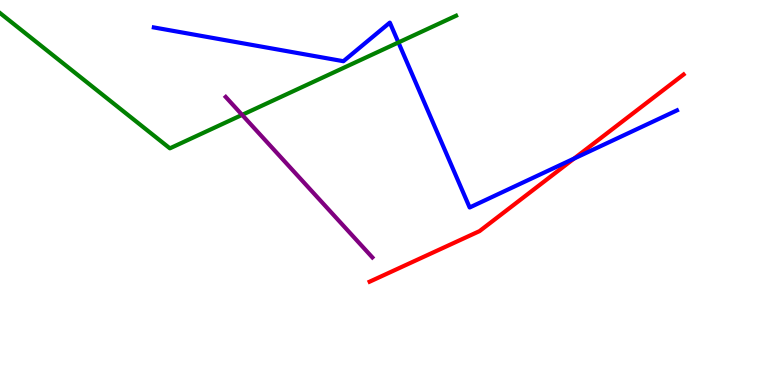[{'lines': ['blue', 'red'], 'intersections': [{'x': 7.41, 'y': 5.88}]}, {'lines': ['green', 'red'], 'intersections': []}, {'lines': ['purple', 'red'], 'intersections': []}, {'lines': ['blue', 'green'], 'intersections': [{'x': 5.14, 'y': 8.9}]}, {'lines': ['blue', 'purple'], 'intersections': []}, {'lines': ['green', 'purple'], 'intersections': [{'x': 3.12, 'y': 7.02}]}]